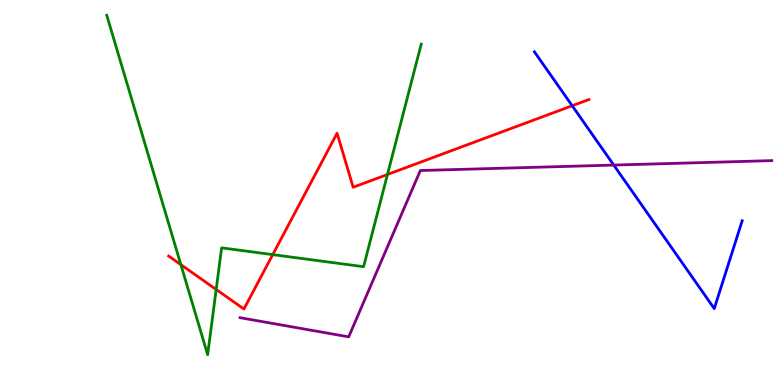[{'lines': ['blue', 'red'], 'intersections': [{'x': 7.38, 'y': 7.25}]}, {'lines': ['green', 'red'], 'intersections': [{'x': 2.33, 'y': 3.13}, {'x': 2.79, 'y': 2.48}, {'x': 3.52, 'y': 3.39}, {'x': 5.0, 'y': 5.47}]}, {'lines': ['purple', 'red'], 'intersections': []}, {'lines': ['blue', 'green'], 'intersections': []}, {'lines': ['blue', 'purple'], 'intersections': [{'x': 7.92, 'y': 5.71}]}, {'lines': ['green', 'purple'], 'intersections': []}]